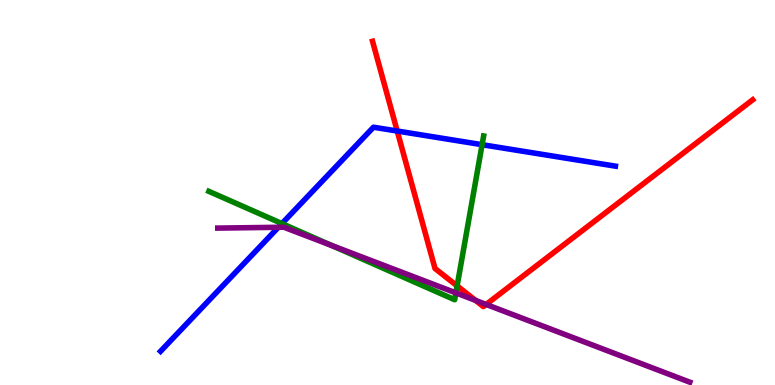[{'lines': ['blue', 'red'], 'intersections': [{'x': 5.13, 'y': 6.6}]}, {'lines': ['green', 'red'], 'intersections': [{'x': 5.9, 'y': 2.57}]}, {'lines': ['purple', 'red'], 'intersections': [{'x': 6.14, 'y': 2.2}, {'x': 6.27, 'y': 2.09}]}, {'lines': ['blue', 'green'], 'intersections': [{'x': 3.64, 'y': 4.19}, {'x': 6.22, 'y': 6.24}]}, {'lines': ['blue', 'purple'], 'intersections': [{'x': 3.59, 'y': 4.1}]}, {'lines': ['green', 'purple'], 'intersections': [{'x': 4.27, 'y': 3.63}, {'x': 5.88, 'y': 2.39}]}]